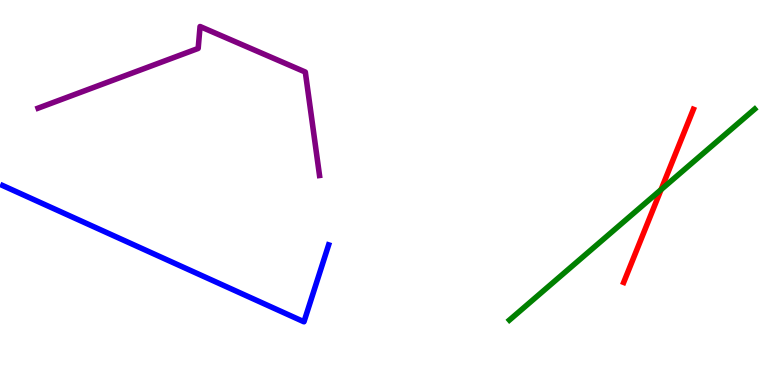[{'lines': ['blue', 'red'], 'intersections': []}, {'lines': ['green', 'red'], 'intersections': [{'x': 8.53, 'y': 5.07}]}, {'lines': ['purple', 'red'], 'intersections': []}, {'lines': ['blue', 'green'], 'intersections': []}, {'lines': ['blue', 'purple'], 'intersections': []}, {'lines': ['green', 'purple'], 'intersections': []}]